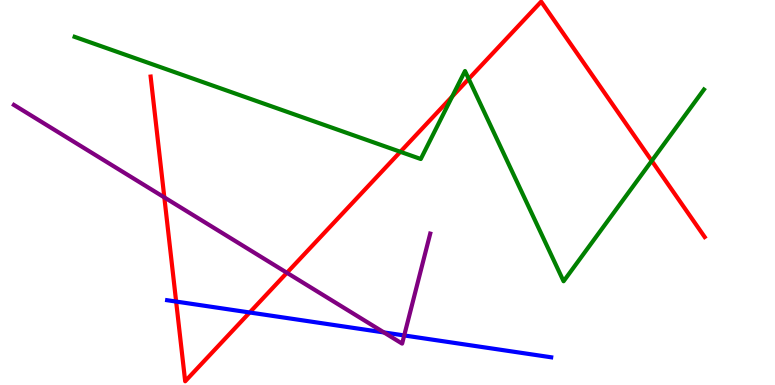[{'lines': ['blue', 'red'], 'intersections': [{'x': 2.27, 'y': 2.17}, {'x': 3.22, 'y': 1.88}]}, {'lines': ['green', 'red'], 'intersections': [{'x': 5.17, 'y': 6.06}, {'x': 5.83, 'y': 7.49}, {'x': 6.05, 'y': 7.95}, {'x': 8.41, 'y': 5.82}]}, {'lines': ['purple', 'red'], 'intersections': [{'x': 2.12, 'y': 4.87}, {'x': 3.7, 'y': 2.91}]}, {'lines': ['blue', 'green'], 'intersections': []}, {'lines': ['blue', 'purple'], 'intersections': [{'x': 4.95, 'y': 1.37}, {'x': 5.22, 'y': 1.29}]}, {'lines': ['green', 'purple'], 'intersections': []}]